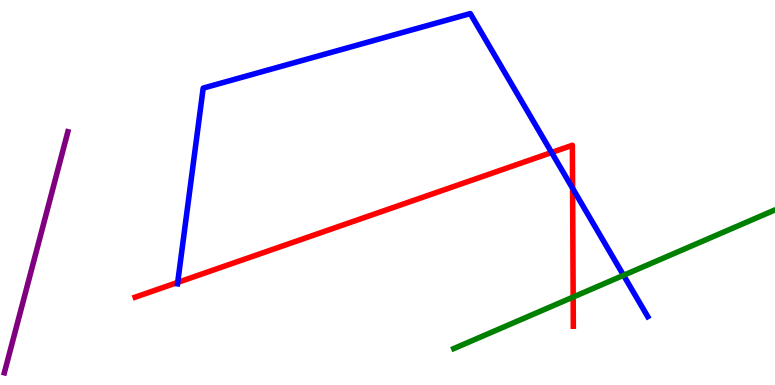[{'lines': ['blue', 'red'], 'intersections': [{'x': 2.29, 'y': 2.66}, {'x': 7.12, 'y': 6.04}, {'x': 7.39, 'y': 5.11}]}, {'lines': ['green', 'red'], 'intersections': [{'x': 7.4, 'y': 2.28}]}, {'lines': ['purple', 'red'], 'intersections': []}, {'lines': ['blue', 'green'], 'intersections': [{'x': 8.05, 'y': 2.85}]}, {'lines': ['blue', 'purple'], 'intersections': []}, {'lines': ['green', 'purple'], 'intersections': []}]